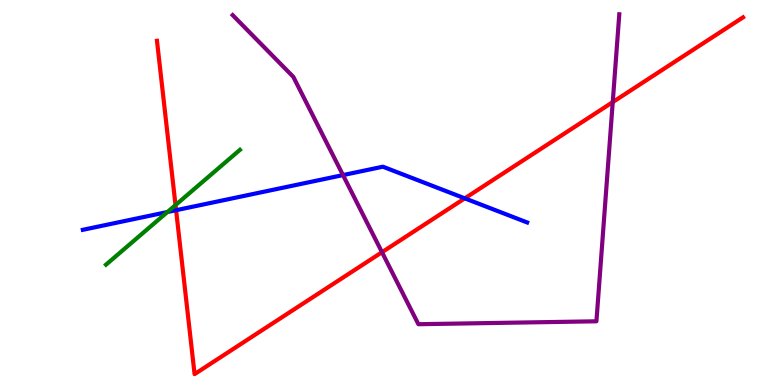[{'lines': ['blue', 'red'], 'intersections': [{'x': 2.27, 'y': 4.54}, {'x': 6.0, 'y': 4.85}]}, {'lines': ['green', 'red'], 'intersections': [{'x': 2.26, 'y': 4.67}]}, {'lines': ['purple', 'red'], 'intersections': [{'x': 4.93, 'y': 3.45}, {'x': 7.91, 'y': 7.35}]}, {'lines': ['blue', 'green'], 'intersections': [{'x': 2.16, 'y': 4.49}]}, {'lines': ['blue', 'purple'], 'intersections': [{'x': 4.43, 'y': 5.45}]}, {'lines': ['green', 'purple'], 'intersections': []}]